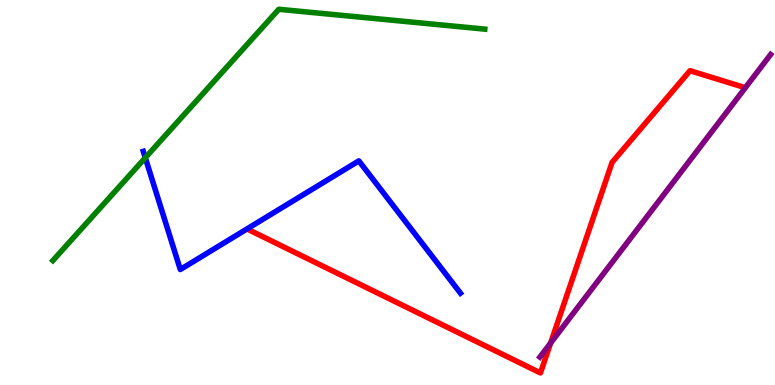[{'lines': ['blue', 'red'], 'intersections': []}, {'lines': ['green', 'red'], 'intersections': []}, {'lines': ['purple', 'red'], 'intersections': [{'x': 7.11, 'y': 1.09}]}, {'lines': ['blue', 'green'], 'intersections': [{'x': 1.87, 'y': 5.9}]}, {'lines': ['blue', 'purple'], 'intersections': []}, {'lines': ['green', 'purple'], 'intersections': []}]